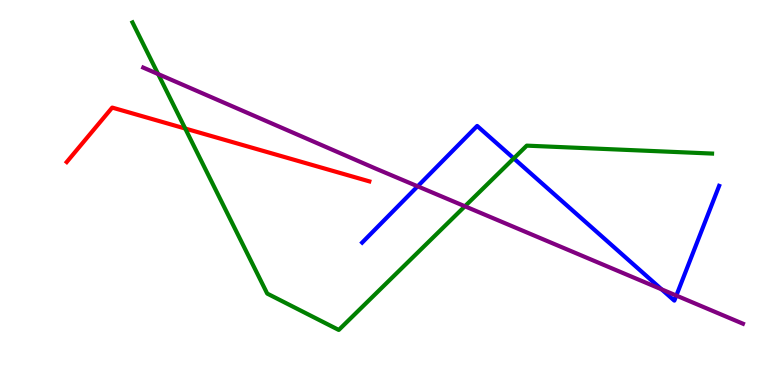[{'lines': ['blue', 'red'], 'intersections': []}, {'lines': ['green', 'red'], 'intersections': [{'x': 2.39, 'y': 6.66}]}, {'lines': ['purple', 'red'], 'intersections': []}, {'lines': ['blue', 'green'], 'intersections': [{'x': 6.63, 'y': 5.89}]}, {'lines': ['blue', 'purple'], 'intersections': [{'x': 5.39, 'y': 5.16}, {'x': 8.54, 'y': 2.48}, {'x': 8.73, 'y': 2.32}]}, {'lines': ['green', 'purple'], 'intersections': [{'x': 2.04, 'y': 8.08}, {'x': 6.0, 'y': 4.64}]}]